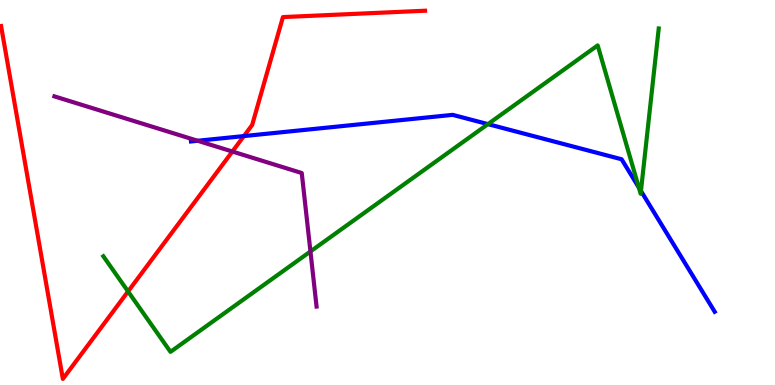[{'lines': ['blue', 'red'], 'intersections': [{'x': 3.15, 'y': 6.47}]}, {'lines': ['green', 'red'], 'intersections': [{'x': 1.65, 'y': 2.43}]}, {'lines': ['purple', 'red'], 'intersections': [{'x': 3.0, 'y': 6.06}]}, {'lines': ['blue', 'green'], 'intersections': [{'x': 6.3, 'y': 6.78}, {'x': 8.24, 'y': 5.13}, {'x': 8.27, 'y': 5.04}]}, {'lines': ['blue', 'purple'], 'intersections': [{'x': 2.55, 'y': 6.34}]}, {'lines': ['green', 'purple'], 'intersections': [{'x': 4.01, 'y': 3.47}]}]